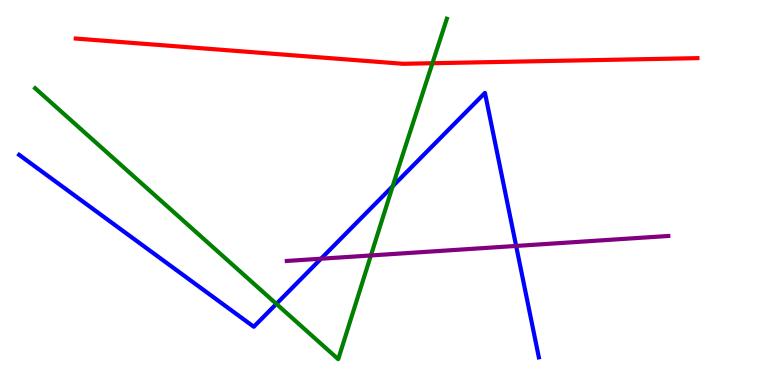[{'lines': ['blue', 'red'], 'intersections': []}, {'lines': ['green', 'red'], 'intersections': [{'x': 5.58, 'y': 8.36}]}, {'lines': ['purple', 'red'], 'intersections': []}, {'lines': ['blue', 'green'], 'intersections': [{'x': 3.57, 'y': 2.11}, {'x': 5.07, 'y': 5.16}]}, {'lines': ['blue', 'purple'], 'intersections': [{'x': 4.14, 'y': 3.28}, {'x': 6.66, 'y': 3.61}]}, {'lines': ['green', 'purple'], 'intersections': [{'x': 4.79, 'y': 3.36}]}]